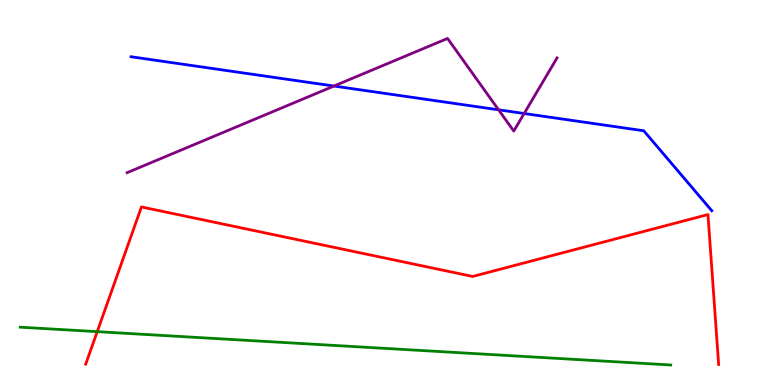[{'lines': ['blue', 'red'], 'intersections': []}, {'lines': ['green', 'red'], 'intersections': [{'x': 1.25, 'y': 1.39}]}, {'lines': ['purple', 'red'], 'intersections': []}, {'lines': ['blue', 'green'], 'intersections': []}, {'lines': ['blue', 'purple'], 'intersections': [{'x': 4.31, 'y': 7.77}, {'x': 6.43, 'y': 7.15}, {'x': 6.76, 'y': 7.05}]}, {'lines': ['green', 'purple'], 'intersections': []}]